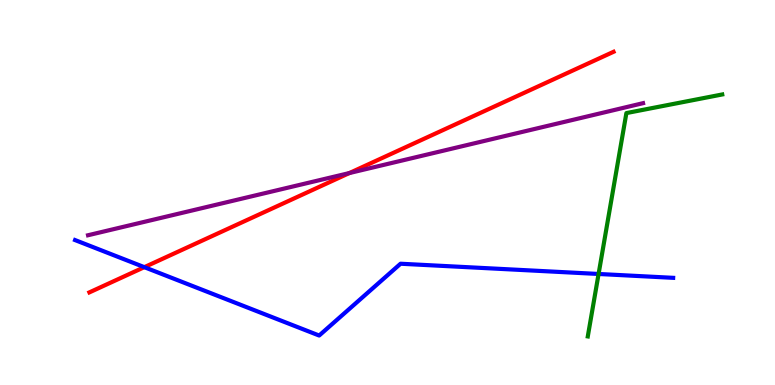[{'lines': ['blue', 'red'], 'intersections': [{'x': 1.86, 'y': 3.06}]}, {'lines': ['green', 'red'], 'intersections': []}, {'lines': ['purple', 'red'], 'intersections': [{'x': 4.51, 'y': 5.5}]}, {'lines': ['blue', 'green'], 'intersections': [{'x': 7.72, 'y': 2.88}]}, {'lines': ['blue', 'purple'], 'intersections': []}, {'lines': ['green', 'purple'], 'intersections': []}]